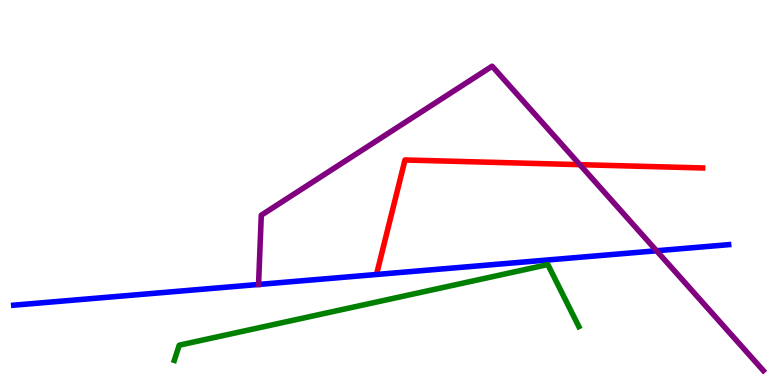[{'lines': ['blue', 'red'], 'intersections': []}, {'lines': ['green', 'red'], 'intersections': []}, {'lines': ['purple', 'red'], 'intersections': [{'x': 7.48, 'y': 5.72}]}, {'lines': ['blue', 'green'], 'intersections': []}, {'lines': ['blue', 'purple'], 'intersections': [{'x': 3.34, 'y': 2.61}, {'x': 8.47, 'y': 3.49}]}, {'lines': ['green', 'purple'], 'intersections': []}]